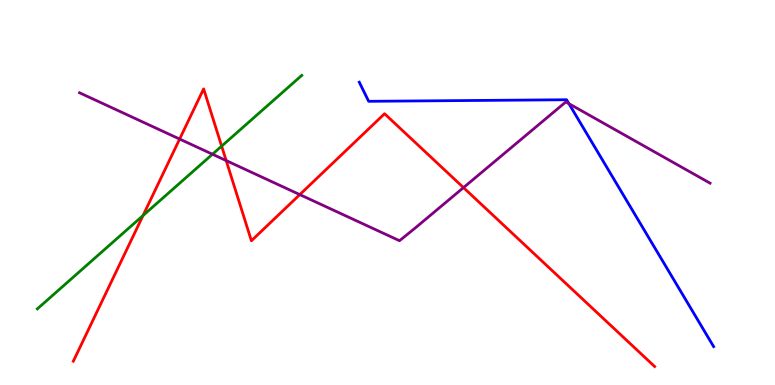[{'lines': ['blue', 'red'], 'intersections': []}, {'lines': ['green', 'red'], 'intersections': [{'x': 1.85, 'y': 4.4}, {'x': 2.86, 'y': 6.2}]}, {'lines': ['purple', 'red'], 'intersections': [{'x': 2.32, 'y': 6.39}, {'x': 2.92, 'y': 5.83}, {'x': 3.87, 'y': 4.95}, {'x': 5.98, 'y': 5.13}]}, {'lines': ['blue', 'green'], 'intersections': []}, {'lines': ['blue', 'purple'], 'intersections': [{'x': 7.34, 'y': 7.31}]}, {'lines': ['green', 'purple'], 'intersections': [{'x': 2.74, 'y': 5.99}]}]